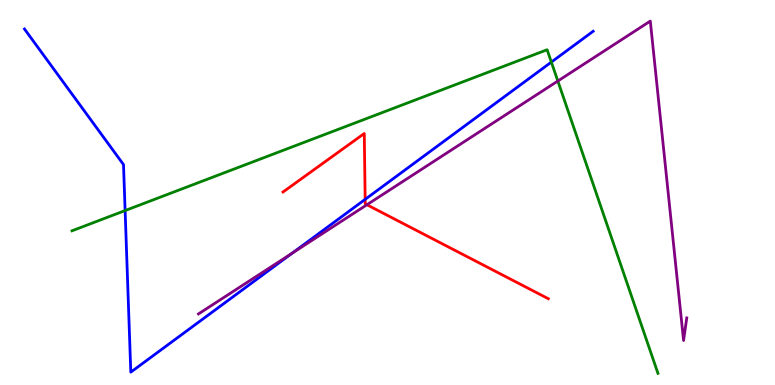[{'lines': ['blue', 'red'], 'intersections': [{'x': 4.71, 'y': 4.82}]}, {'lines': ['green', 'red'], 'intersections': []}, {'lines': ['purple', 'red'], 'intersections': [{'x': 4.73, 'y': 4.68}]}, {'lines': ['blue', 'green'], 'intersections': [{'x': 1.61, 'y': 4.53}, {'x': 7.11, 'y': 8.39}]}, {'lines': ['blue', 'purple'], 'intersections': [{'x': 3.77, 'y': 3.42}]}, {'lines': ['green', 'purple'], 'intersections': [{'x': 7.2, 'y': 7.9}]}]